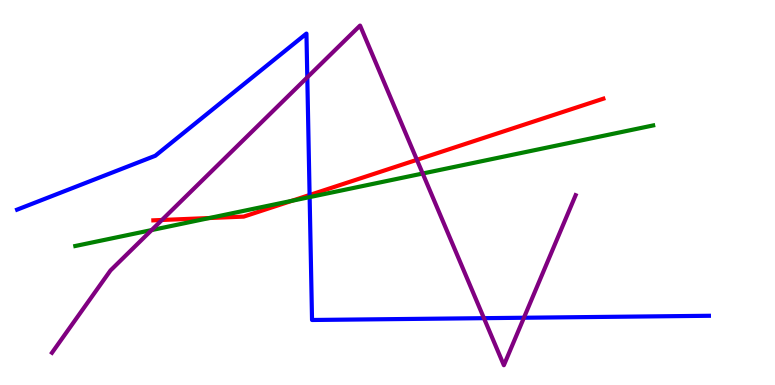[{'lines': ['blue', 'red'], 'intersections': [{'x': 3.99, 'y': 4.93}]}, {'lines': ['green', 'red'], 'intersections': [{'x': 2.7, 'y': 4.34}, {'x': 3.77, 'y': 4.78}]}, {'lines': ['purple', 'red'], 'intersections': [{'x': 2.09, 'y': 4.29}, {'x': 5.38, 'y': 5.85}]}, {'lines': ['blue', 'green'], 'intersections': [{'x': 4.0, 'y': 4.88}]}, {'lines': ['blue', 'purple'], 'intersections': [{'x': 3.97, 'y': 7.99}, {'x': 6.24, 'y': 1.74}, {'x': 6.76, 'y': 1.75}]}, {'lines': ['green', 'purple'], 'intersections': [{'x': 1.96, 'y': 4.02}, {'x': 5.45, 'y': 5.49}]}]